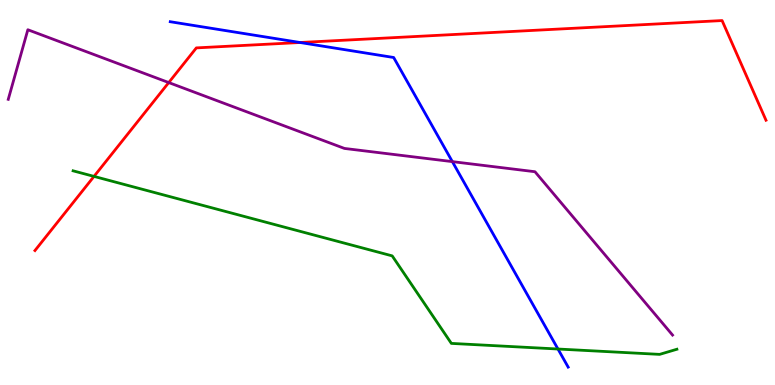[{'lines': ['blue', 'red'], 'intersections': [{'x': 3.87, 'y': 8.9}]}, {'lines': ['green', 'red'], 'intersections': [{'x': 1.21, 'y': 5.42}]}, {'lines': ['purple', 'red'], 'intersections': [{'x': 2.18, 'y': 7.86}]}, {'lines': ['blue', 'green'], 'intersections': [{'x': 7.2, 'y': 0.935}]}, {'lines': ['blue', 'purple'], 'intersections': [{'x': 5.84, 'y': 5.8}]}, {'lines': ['green', 'purple'], 'intersections': []}]